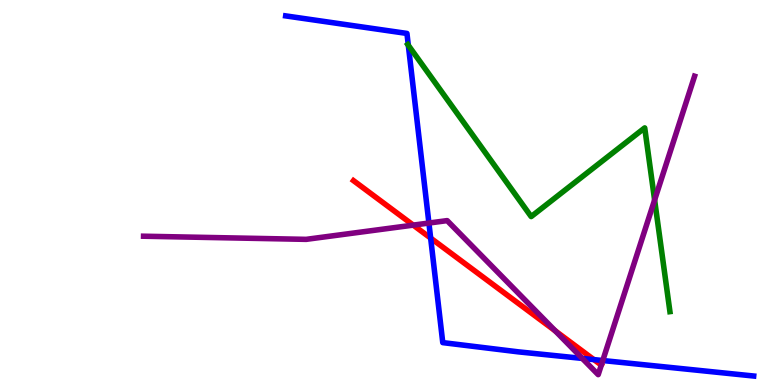[{'lines': ['blue', 'red'], 'intersections': [{'x': 5.56, 'y': 3.82}, {'x': 7.66, 'y': 0.659}]}, {'lines': ['green', 'red'], 'intersections': []}, {'lines': ['purple', 'red'], 'intersections': [{'x': 5.33, 'y': 4.15}, {'x': 7.17, 'y': 1.41}]}, {'lines': ['blue', 'green'], 'intersections': [{'x': 5.27, 'y': 8.82}]}, {'lines': ['blue', 'purple'], 'intersections': [{'x': 5.53, 'y': 4.21}, {'x': 7.51, 'y': 0.69}, {'x': 7.78, 'y': 0.636}]}, {'lines': ['green', 'purple'], 'intersections': [{'x': 8.45, 'y': 4.81}]}]